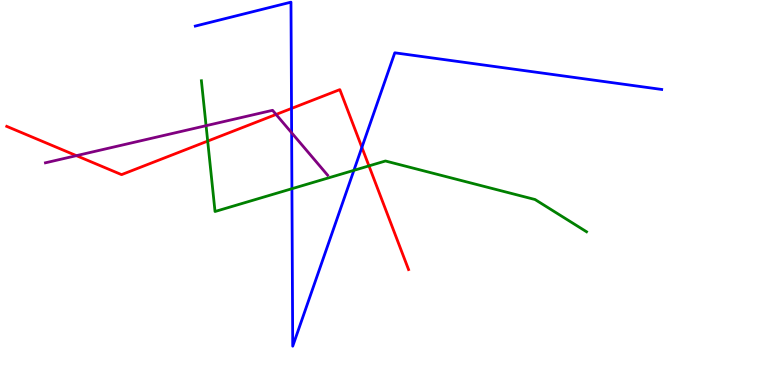[{'lines': ['blue', 'red'], 'intersections': [{'x': 3.76, 'y': 7.18}, {'x': 4.67, 'y': 6.17}]}, {'lines': ['green', 'red'], 'intersections': [{'x': 2.68, 'y': 6.34}, {'x': 4.76, 'y': 5.69}]}, {'lines': ['purple', 'red'], 'intersections': [{'x': 0.986, 'y': 5.96}, {'x': 3.56, 'y': 7.03}]}, {'lines': ['blue', 'green'], 'intersections': [{'x': 3.77, 'y': 5.1}, {'x': 4.57, 'y': 5.58}]}, {'lines': ['blue', 'purple'], 'intersections': [{'x': 3.76, 'y': 6.55}]}, {'lines': ['green', 'purple'], 'intersections': [{'x': 2.66, 'y': 6.74}]}]